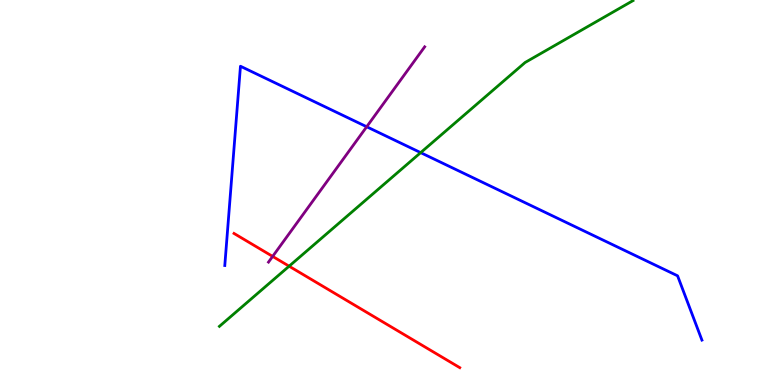[{'lines': ['blue', 'red'], 'intersections': []}, {'lines': ['green', 'red'], 'intersections': [{'x': 3.73, 'y': 3.09}]}, {'lines': ['purple', 'red'], 'intersections': [{'x': 3.52, 'y': 3.34}]}, {'lines': ['blue', 'green'], 'intersections': [{'x': 5.43, 'y': 6.04}]}, {'lines': ['blue', 'purple'], 'intersections': [{'x': 4.73, 'y': 6.71}]}, {'lines': ['green', 'purple'], 'intersections': []}]